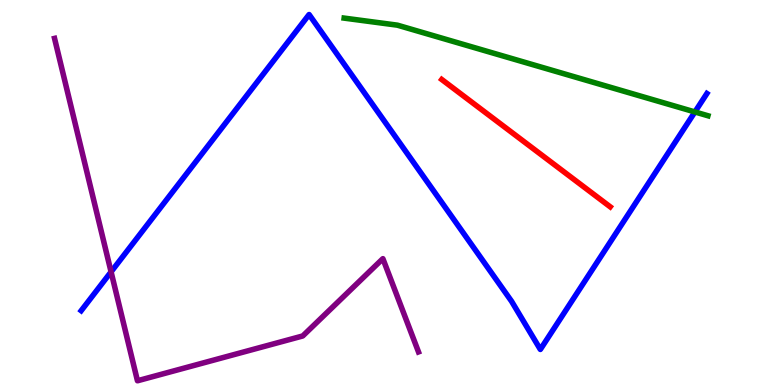[{'lines': ['blue', 'red'], 'intersections': []}, {'lines': ['green', 'red'], 'intersections': []}, {'lines': ['purple', 'red'], 'intersections': []}, {'lines': ['blue', 'green'], 'intersections': [{'x': 8.97, 'y': 7.09}]}, {'lines': ['blue', 'purple'], 'intersections': [{'x': 1.43, 'y': 2.94}]}, {'lines': ['green', 'purple'], 'intersections': []}]